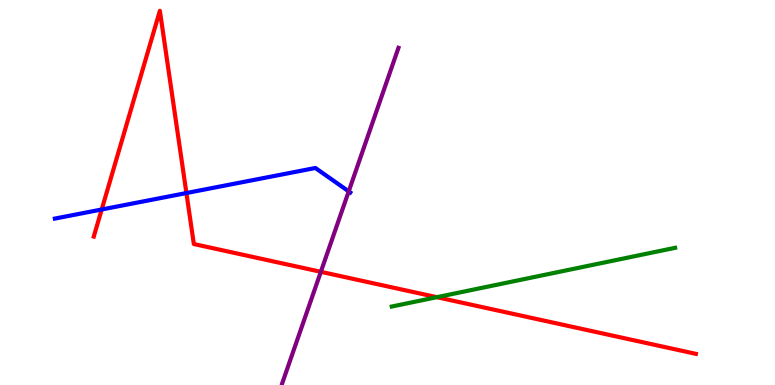[{'lines': ['blue', 'red'], 'intersections': [{'x': 1.31, 'y': 4.56}, {'x': 2.41, 'y': 4.99}]}, {'lines': ['green', 'red'], 'intersections': [{'x': 5.64, 'y': 2.28}]}, {'lines': ['purple', 'red'], 'intersections': [{'x': 4.14, 'y': 2.94}]}, {'lines': ['blue', 'green'], 'intersections': []}, {'lines': ['blue', 'purple'], 'intersections': [{'x': 4.5, 'y': 5.03}]}, {'lines': ['green', 'purple'], 'intersections': []}]